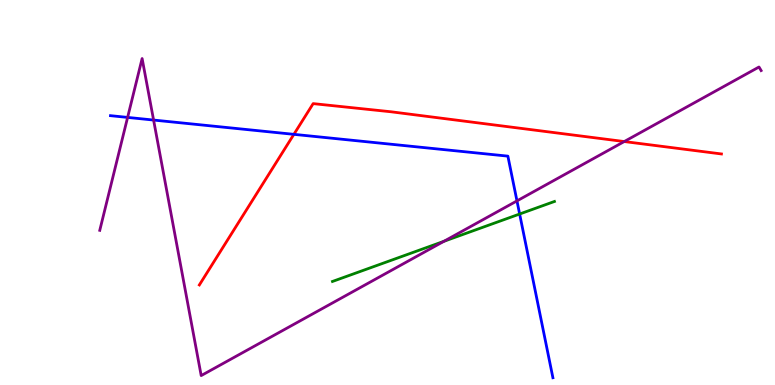[{'lines': ['blue', 'red'], 'intersections': [{'x': 3.79, 'y': 6.51}]}, {'lines': ['green', 'red'], 'intersections': []}, {'lines': ['purple', 'red'], 'intersections': [{'x': 8.05, 'y': 6.32}]}, {'lines': ['blue', 'green'], 'intersections': [{'x': 6.71, 'y': 4.44}]}, {'lines': ['blue', 'purple'], 'intersections': [{'x': 1.65, 'y': 6.95}, {'x': 1.98, 'y': 6.88}, {'x': 6.67, 'y': 4.78}]}, {'lines': ['green', 'purple'], 'intersections': [{'x': 5.73, 'y': 3.73}]}]